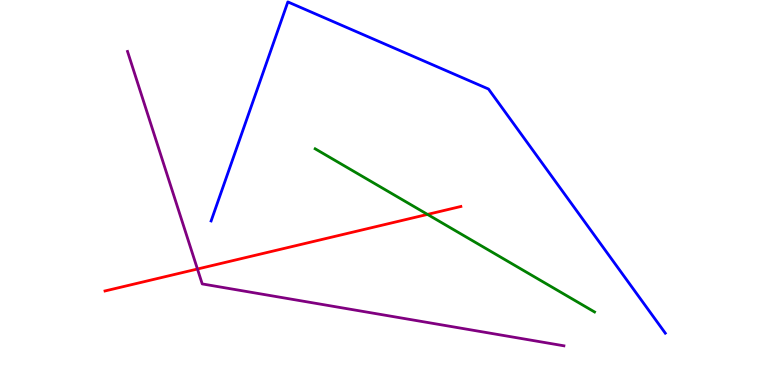[{'lines': ['blue', 'red'], 'intersections': []}, {'lines': ['green', 'red'], 'intersections': [{'x': 5.52, 'y': 4.43}]}, {'lines': ['purple', 'red'], 'intersections': [{'x': 2.55, 'y': 3.01}]}, {'lines': ['blue', 'green'], 'intersections': []}, {'lines': ['blue', 'purple'], 'intersections': []}, {'lines': ['green', 'purple'], 'intersections': []}]